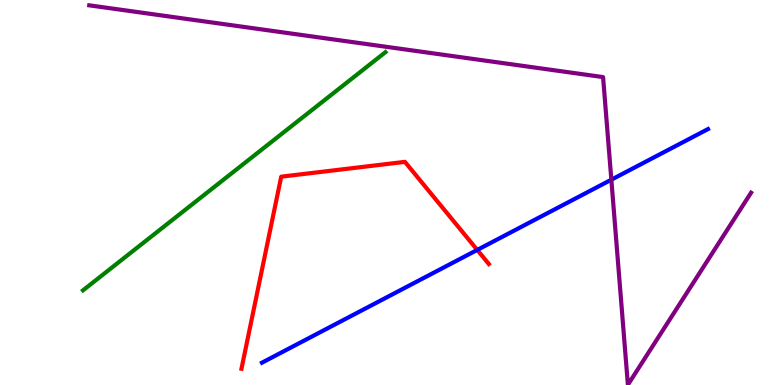[{'lines': ['blue', 'red'], 'intersections': [{'x': 6.16, 'y': 3.51}]}, {'lines': ['green', 'red'], 'intersections': []}, {'lines': ['purple', 'red'], 'intersections': []}, {'lines': ['blue', 'green'], 'intersections': []}, {'lines': ['blue', 'purple'], 'intersections': [{'x': 7.89, 'y': 5.33}]}, {'lines': ['green', 'purple'], 'intersections': []}]